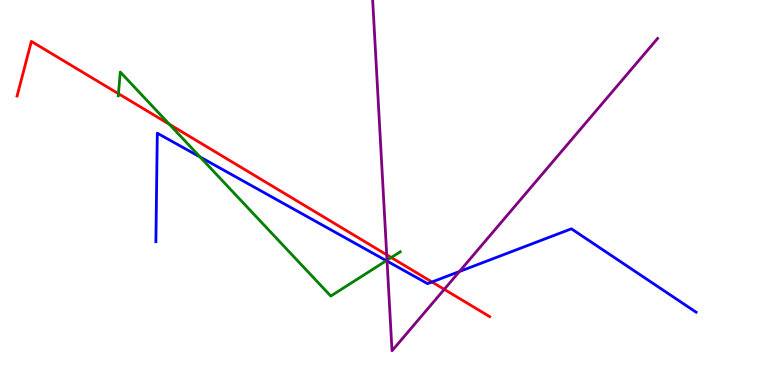[{'lines': ['blue', 'red'], 'intersections': [{'x': 5.57, 'y': 2.68}]}, {'lines': ['green', 'red'], 'intersections': [{'x': 1.53, 'y': 7.57}, {'x': 2.19, 'y': 6.77}, {'x': 5.05, 'y': 3.31}]}, {'lines': ['purple', 'red'], 'intersections': [{'x': 4.99, 'y': 3.38}, {'x': 5.73, 'y': 2.48}]}, {'lines': ['blue', 'green'], 'intersections': [{'x': 2.58, 'y': 5.92}, {'x': 4.98, 'y': 3.23}]}, {'lines': ['blue', 'purple'], 'intersections': [{'x': 4.99, 'y': 3.22}, {'x': 5.93, 'y': 2.95}]}, {'lines': ['green', 'purple'], 'intersections': [{'x': 4.99, 'y': 3.24}]}]